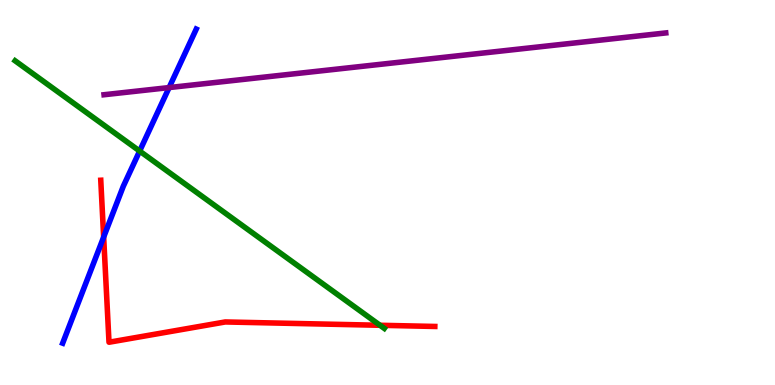[{'lines': ['blue', 'red'], 'intersections': [{'x': 1.34, 'y': 3.84}]}, {'lines': ['green', 'red'], 'intersections': [{'x': 4.9, 'y': 1.55}]}, {'lines': ['purple', 'red'], 'intersections': []}, {'lines': ['blue', 'green'], 'intersections': [{'x': 1.8, 'y': 6.08}]}, {'lines': ['blue', 'purple'], 'intersections': [{'x': 2.18, 'y': 7.73}]}, {'lines': ['green', 'purple'], 'intersections': []}]